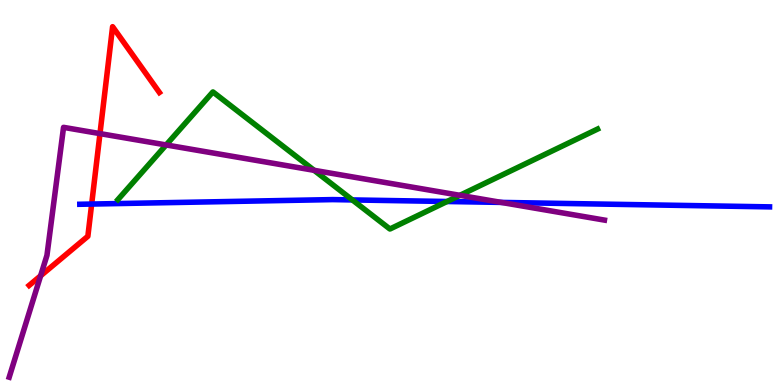[{'lines': ['blue', 'red'], 'intersections': [{'x': 1.18, 'y': 4.7}]}, {'lines': ['green', 'red'], 'intersections': []}, {'lines': ['purple', 'red'], 'intersections': [{'x': 0.524, 'y': 2.84}, {'x': 1.29, 'y': 6.53}]}, {'lines': ['blue', 'green'], 'intersections': [{'x': 4.55, 'y': 4.81}, {'x': 5.77, 'y': 4.77}]}, {'lines': ['blue', 'purple'], 'intersections': [{'x': 6.47, 'y': 4.74}]}, {'lines': ['green', 'purple'], 'intersections': [{'x': 2.14, 'y': 6.24}, {'x': 4.05, 'y': 5.58}, {'x': 5.93, 'y': 4.93}]}]